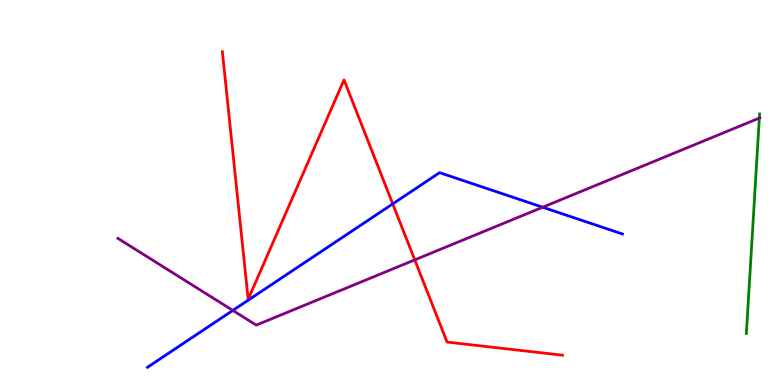[{'lines': ['blue', 'red'], 'intersections': [{'x': 5.07, 'y': 4.7}]}, {'lines': ['green', 'red'], 'intersections': []}, {'lines': ['purple', 'red'], 'intersections': [{'x': 5.35, 'y': 3.25}]}, {'lines': ['blue', 'green'], 'intersections': []}, {'lines': ['blue', 'purple'], 'intersections': [{'x': 3.0, 'y': 1.94}, {'x': 7.0, 'y': 4.62}]}, {'lines': ['green', 'purple'], 'intersections': [{'x': 9.8, 'y': 6.93}]}]